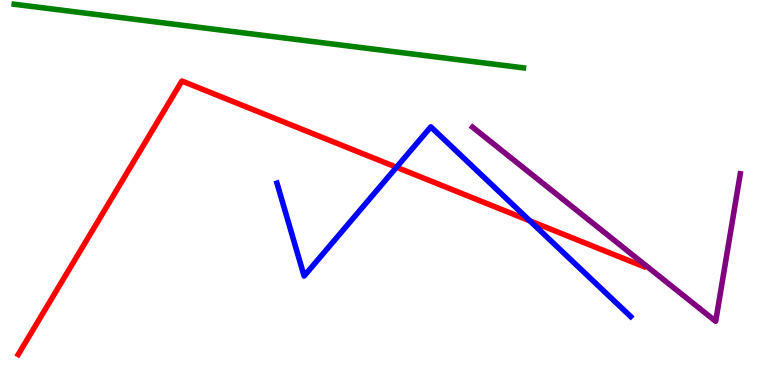[{'lines': ['blue', 'red'], 'intersections': [{'x': 5.12, 'y': 5.66}, {'x': 6.84, 'y': 4.26}]}, {'lines': ['green', 'red'], 'intersections': []}, {'lines': ['purple', 'red'], 'intersections': []}, {'lines': ['blue', 'green'], 'intersections': []}, {'lines': ['blue', 'purple'], 'intersections': []}, {'lines': ['green', 'purple'], 'intersections': []}]